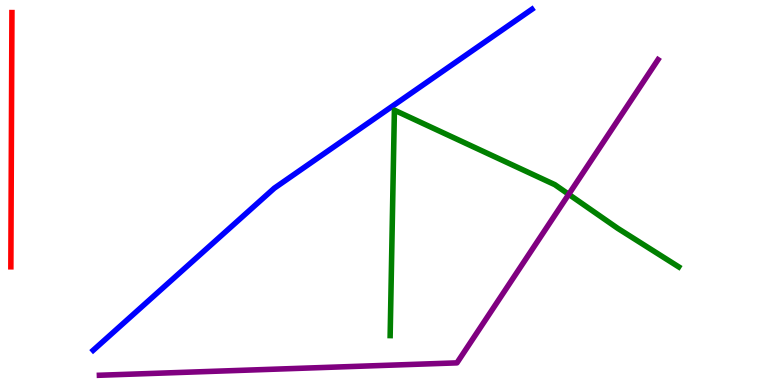[{'lines': ['blue', 'red'], 'intersections': []}, {'lines': ['green', 'red'], 'intersections': []}, {'lines': ['purple', 'red'], 'intersections': []}, {'lines': ['blue', 'green'], 'intersections': []}, {'lines': ['blue', 'purple'], 'intersections': []}, {'lines': ['green', 'purple'], 'intersections': [{'x': 7.34, 'y': 4.95}]}]